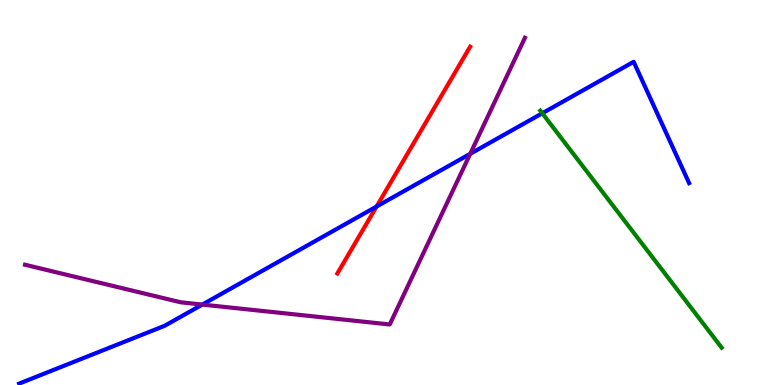[{'lines': ['blue', 'red'], 'intersections': [{'x': 4.86, 'y': 4.64}]}, {'lines': ['green', 'red'], 'intersections': []}, {'lines': ['purple', 'red'], 'intersections': []}, {'lines': ['blue', 'green'], 'intersections': [{'x': 7.0, 'y': 7.06}]}, {'lines': ['blue', 'purple'], 'intersections': [{'x': 2.61, 'y': 2.09}, {'x': 6.07, 'y': 6.0}]}, {'lines': ['green', 'purple'], 'intersections': []}]